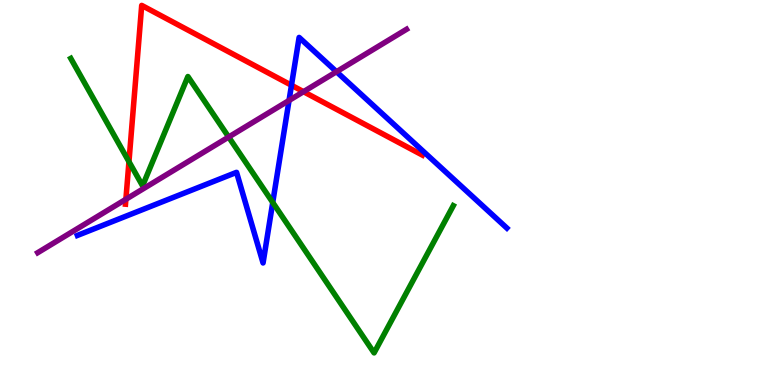[{'lines': ['blue', 'red'], 'intersections': [{'x': 3.76, 'y': 7.79}]}, {'lines': ['green', 'red'], 'intersections': [{'x': 1.66, 'y': 5.8}]}, {'lines': ['purple', 'red'], 'intersections': [{'x': 1.62, 'y': 4.82}, {'x': 3.92, 'y': 7.62}]}, {'lines': ['blue', 'green'], 'intersections': [{'x': 3.52, 'y': 4.74}]}, {'lines': ['blue', 'purple'], 'intersections': [{'x': 3.73, 'y': 7.39}, {'x': 4.34, 'y': 8.14}]}, {'lines': ['green', 'purple'], 'intersections': [{'x': 2.95, 'y': 6.44}]}]